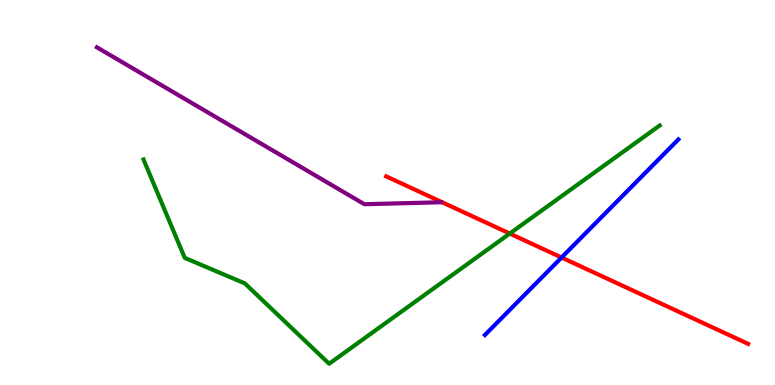[{'lines': ['blue', 'red'], 'intersections': [{'x': 7.25, 'y': 3.31}]}, {'lines': ['green', 'red'], 'intersections': [{'x': 6.58, 'y': 3.93}]}, {'lines': ['purple', 'red'], 'intersections': []}, {'lines': ['blue', 'green'], 'intersections': []}, {'lines': ['blue', 'purple'], 'intersections': []}, {'lines': ['green', 'purple'], 'intersections': []}]